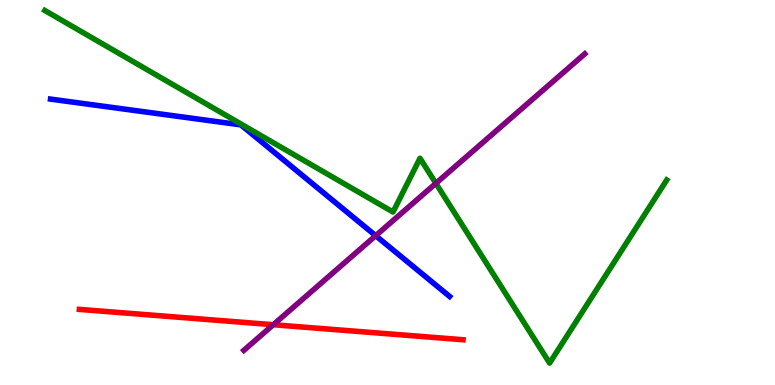[{'lines': ['blue', 'red'], 'intersections': []}, {'lines': ['green', 'red'], 'intersections': []}, {'lines': ['purple', 'red'], 'intersections': [{'x': 3.53, 'y': 1.57}]}, {'lines': ['blue', 'green'], 'intersections': []}, {'lines': ['blue', 'purple'], 'intersections': [{'x': 4.85, 'y': 3.88}]}, {'lines': ['green', 'purple'], 'intersections': [{'x': 5.62, 'y': 5.24}]}]